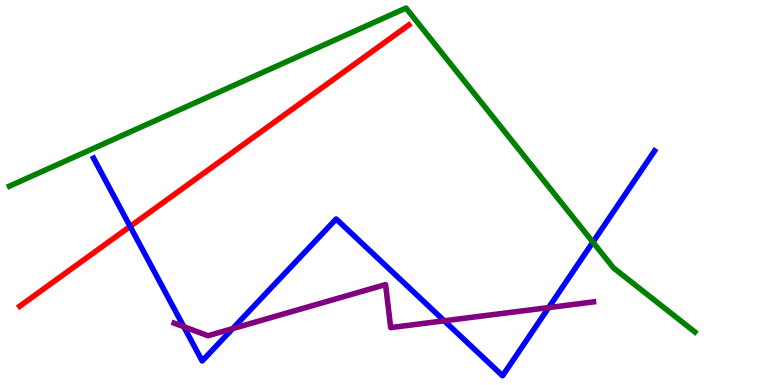[{'lines': ['blue', 'red'], 'intersections': [{'x': 1.68, 'y': 4.12}]}, {'lines': ['green', 'red'], 'intersections': []}, {'lines': ['purple', 'red'], 'intersections': []}, {'lines': ['blue', 'green'], 'intersections': [{'x': 7.65, 'y': 3.71}]}, {'lines': ['blue', 'purple'], 'intersections': [{'x': 2.37, 'y': 1.51}, {'x': 3.0, 'y': 1.46}, {'x': 5.73, 'y': 1.67}, {'x': 7.08, 'y': 2.01}]}, {'lines': ['green', 'purple'], 'intersections': []}]